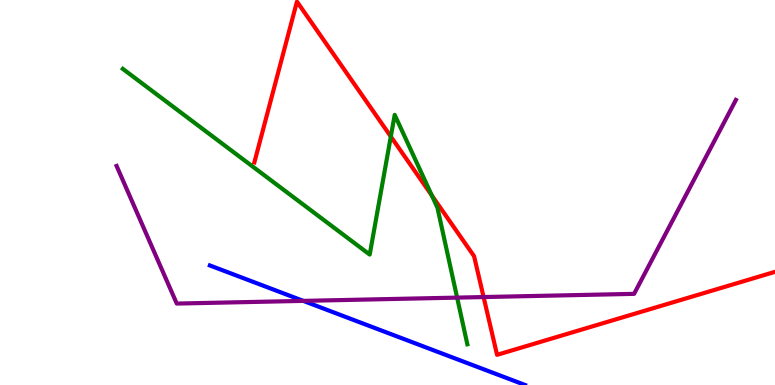[{'lines': ['blue', 'red'], 'intersections': []}, {'lines': ['green', 'red'], 'intersections': [{'x': 5.04, 'y': 6.45}, {'x': 5.57, 'y': 4.92}]}, {'lines': ['purple', 'red'], 'intersections': [{'x': 6.24, 'y': 2.28}]}, {'lines': ['blue', 'green'], 'intersections': []}, {'lines': ['blue', 'purple'], 'intersections': [{'x': 3.91, 'y': 2.18}]}, {'lines': ['green', 'purple'], 'intersections': [{'x': 5.9, 'y': 2.27}]}]